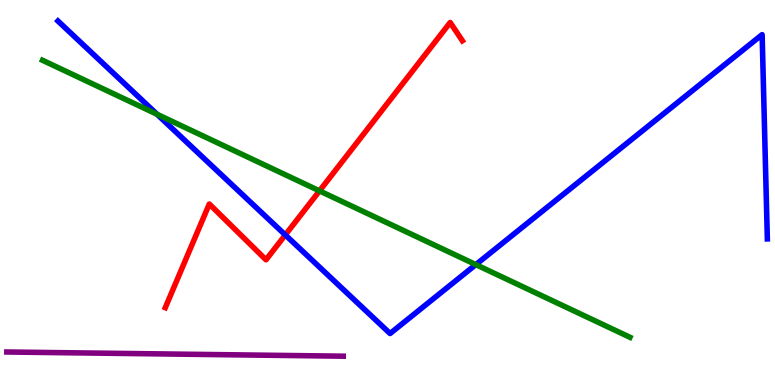[{'lines': ['blue', 'red'], 'intersections': [{'x': 3.68, 'y': 3.9}]}, {'lines': ['green', 'red'], 'intersections': [{'x': 4.12, 'y': 5.04}]}, {'lines': ['purple', 'red'], 'intersections': []}, {'lines': ['blue', 'green'], 'intersections': [{'x': 2.03, 'y': 7.03}, {'x': 6.14, 'y': 3.13}]}, {'lines': ['blue', 'purple'], 'intersections': []}, {'lines': ['green', 'purple'], 'intersections': []}]